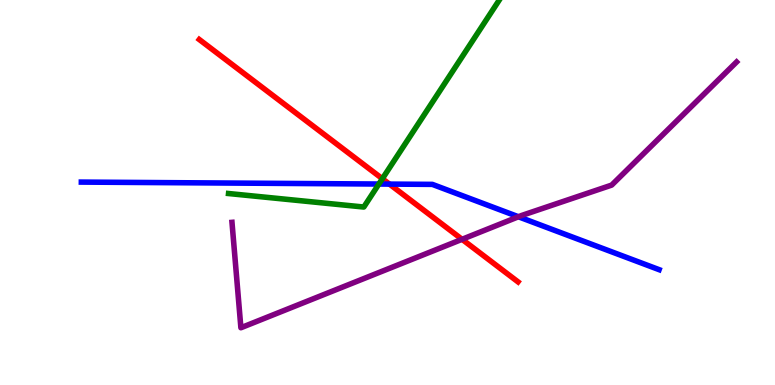[{'lines': ['blue', 'red'], 'intersections': [{'x': 5.02, 'y': 5.22}]}, {'lines': ['green', 'red'], 'intersections': [{'x': 4.93, 'y': 5.36}]}, {'lines': ['purple', 'red'], 'intersections': [{'x': 5.96, 'y': 3.78}]}, {'lines': ['blue', 'green'], 'intersections': [{'x': 4.89, 'y': 5.22}]}, {'lines': ['blue', 'purple'], 'intersections': [{'x': 6.69, 'y': 4.37}]}, {'lines': ['green', 'purple'], 'intersections': []}]